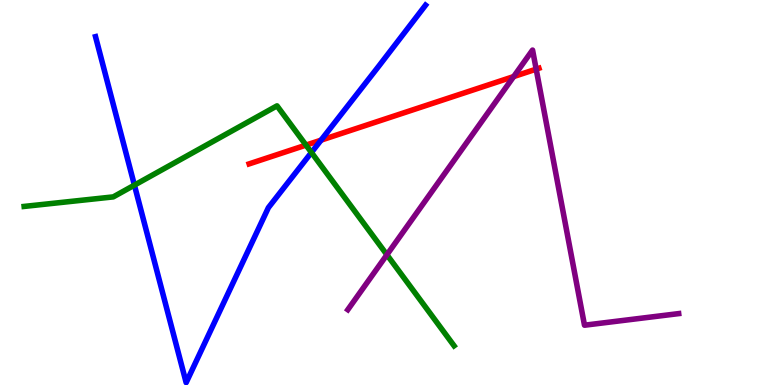[{'lines': ['blue', 'red'], 'intersections': [{'x': 4.14, 'y': 6.36}]}, {'lines': ['green', 'red'], 'intersections': [{'x': 3.95, 'y': 6.23}]}, {'lines': ['purple', 'red'], 'intersections': [{'x': 6.63, 'y': 8.01}, {'x': 6.92, 'y': 8.2}]}, {'lines': ['blue', 'green'], 'intersections': [{'x': 1.73, 'y': 5.19}, {'x': 4.02, 'y': 6.04}]}, {'lines': ['blue', 'purple'], 'intersections': []}, {'lines': ['green', 'purple'], 'intersections': [{'x': 4.99, 'y': 3.38}]}]